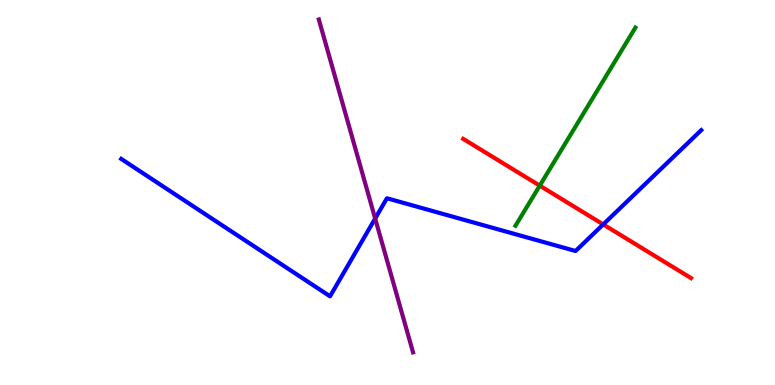[{'lines': ['blue', 'red'], 'intersections': [{'x': 7.78, 'y': 4.17}]}, {'lines': ['green', 'red'], 'intersections': [{'x': 6.96, 'y': 5.18}]}, {'lines': ['purple', 'red'], 'intersections': []}, {'lines': ['blue', 'green'], 'intersections': []}, {'lines': ['blue', 'purple'], 'intersections': [{'x': 4.84, 'y': 4.32}]}, {'lines': ['green', 'purple'], 'intersections': []}]